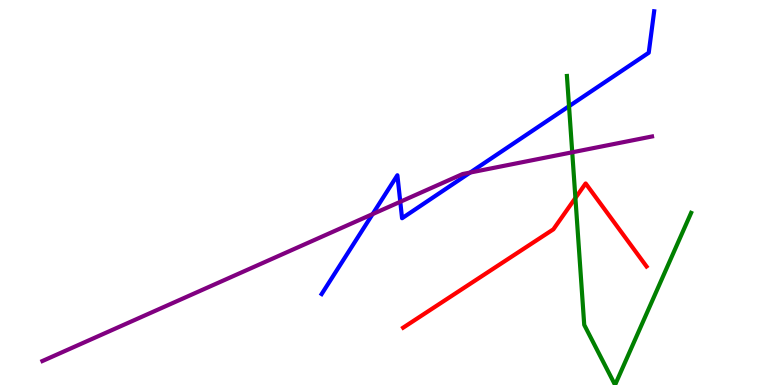[{'lines': ['blue', 'red'], 'intersections': []}, {'lines': ['green', 'red'], 'intersections': [{'x': 7.42, 'y': 4.86}]}, {'lines': ['purple', 'red'], 'intersections': []}, {'lines': ['blue', 'green'], 'intersections': [{'x': 7.34, 'y': 7.24}]}, {'lines': ['blue', 'purple'], 'intersections': [{'x': 4.81, 'y': 4.44}, {'x': 5.16, 'y': 4.76}, {'x': 6.07, 'y': 5.52}]}, {'lines': ['green', 'purple'], 'intersections': [{'x': 7.38, 'y': 6.04}]}]